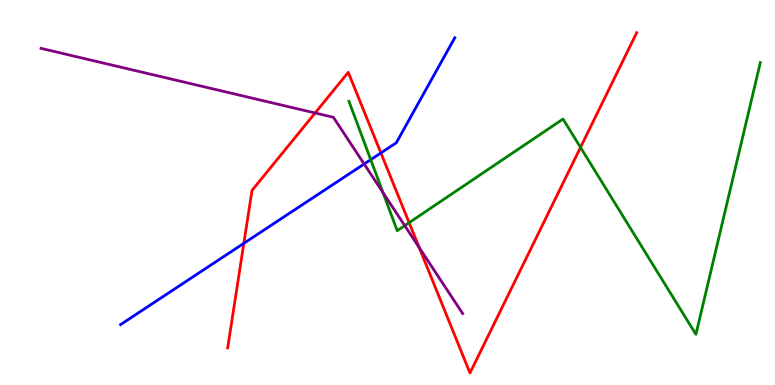[{'lines': ['blue', 'red'], 'intersections': [{'x': 3.15, 'y': 3.68}, {'x': 4.91, 'y': 6.03}]}, {'lines': ['green', 'red'], 'intersections': [{'x': 5.28, 'y': 4.22}, {'x': 7.49, 'y': 6.17}]}, {'lines': ['purple', 'red'], 'intersections': [{'x': 4.07, 'y': 7.07}, {'x': 5.41, 'y': 3.57}]}, {'lines': ['blue', 'green'], 'intersections': [{'x': 4.78, 'y': 5.85}]}, {'lines': ['blue', 'purple'], 'intersections': [{'x': 4.7, 'y': 5.74}]}, {'lines': ['green', 'purple'], 'intersections': [{'x': 4.94, 'y': 5.0}, {'x': 5.22, 'y': 4.14}]}]